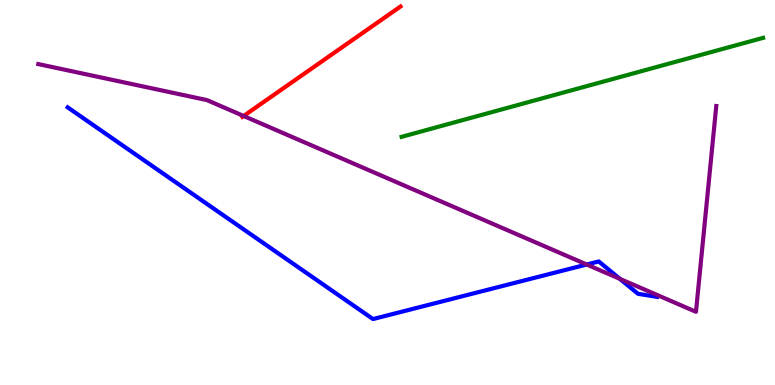[{'lines': ['blue', 'red'], 'intersections': []}, {'lines': ['green', 'red'], 'intersections': []}, {'lines': ['purple', 'red'], 'intersections': [{'x': 3.14, 'y': 6.99}]}, {'lines': ['blue', 'green'], 'intersections': []}, {'lines': ['blue', 'purple'], 'intersections': [{'x': 7.57, 'y': 3.13}, {'x': 8.0, 'y': 2.76}]}, {'lines': ['green', 'purple'], 'intersections': []}]